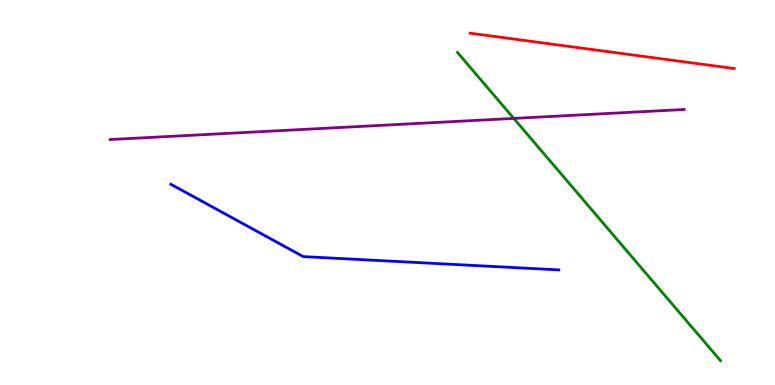[{'lines': ['blue', 'red'], 'intersections': []}, {'lines': ['green', 'red'], 'intersections': []}, {'lines': ['purple', 'red'], 'intersections': []}, {'lines': ['blue', 'green'], 'intersections': []}, {'lines': ['blue', 'purple'], 'intersections': []}, {'lines': ['green', 'purple'], 'intersections': [{'x': 6.63, 'y': 6.92}]}]